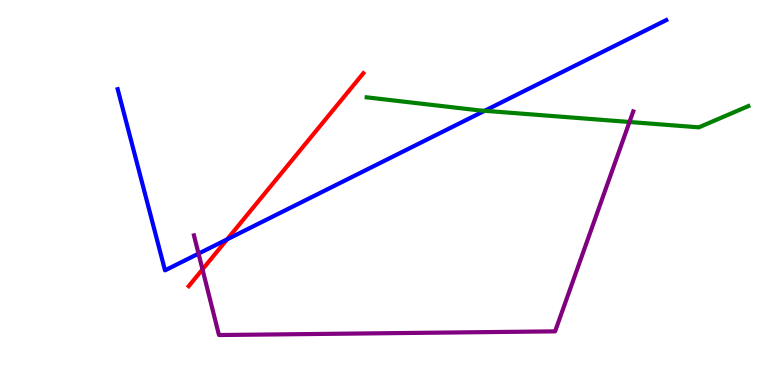[{'lines': ['blue', 'red'], 'intersections': [{'x': 2.93, 'y': 3.78}]}, {'lines': ['green', 'red'], 'intersections': []}, {'lines': ['purple', 'red'], 'intersections': [{'x': 2.61, 'y': 3.0}]}, {'lines': ['blue', 'green'], 'intersections': [{'x': 6.25, 'y': 7.12}]}, {'lines': ['blue', 'purple'], 'intersections': [{'x': 2.56, 'y': 3.41}]}, {'lines': ['green', 'purple'], 'intersections': [{'x': 8.12, 'y': 6.83}]}]